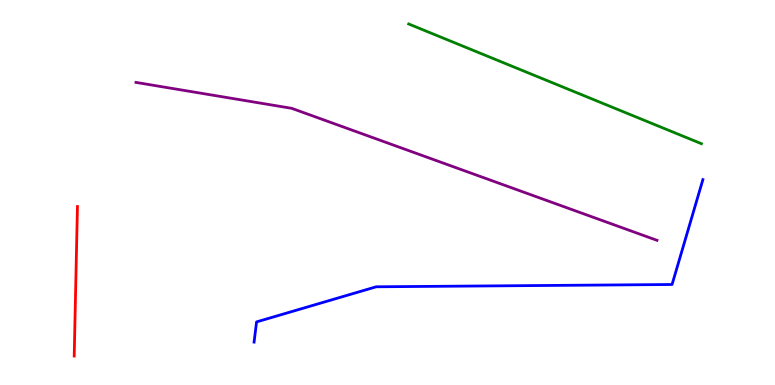[{'lines': ['blue', 'red'], 'intersections': []}, {'lines': ['green', 'red'], 'intersections': []}, {'lines': ['purple', 'red'], 'intersections': []}, {'lines': ['blue', 'green'], 'intersections': []}, {'lines': ['blue', 'purple'], 'intersections': []}, {'lines': ['green', 'purple'], 'intersections': []}]